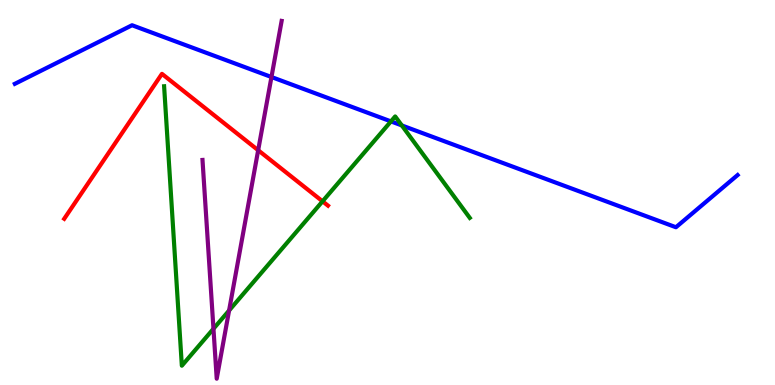[{'lines': ['blue', 'red'], 'intersections': []}, {'lines': ['green', 'red'], 'intersections': [{'x': 4.16, 'y': 4.77}]}, {'lines': ['purple', 'red'], 'intersections': [{'x': 3.33, 'y': 6.1}]}, {'lines': ['blue', 'green'], 'intersections': [{'x': 5.04, 'y': 6.85}, {'x': 5.18, 'y': 6.74}]}, {'lines': ['blue', 'purple'], 'intersections': [{'x': 3.5, 'y': 8.0}]}, {'lines': ['green', 'purple'], 'intersections': [{'x': 2.75, 'y': 1.46}, {'x': 2.96, 'y': 1.93}]}]